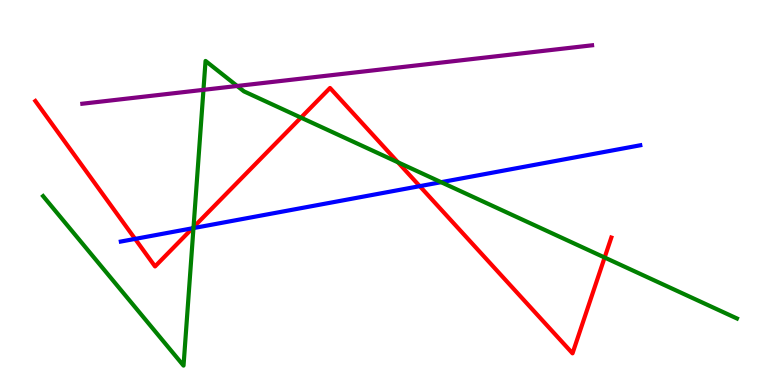[{'lines': ['blue', 'red'], 'intersections': [{'x': 1.74, 'y': 3.79}, {'x': 2.48, 'y': 4.07}, {'x': 5.42, 'y': 5.16}]}, {'lines': ['green', 'red'], 'intersections': [{'x': 2.5, 'y': 4.1}, {'x': 3.88, 'y': 6.94}, {'x': 5.13, 'y': 5.78}, {'x': 7.8, 'y': 3.31}]}, {'lines': ['purple', 'red'], 'intersections': []}, {'lines': ['blue', 'green'], 'intersections': [{'x': 2.5, 'y': 4.08}, {'x': 5.69, 'y': 5.27}]}, {'lines': ['blue', 'purple'], 'intersections': []}, {'lines': ['green', 'purple'], 'intersections': [{'x': 2.63, 'y': 7.67}, {'x': 3.06, 'y': 7.77}]}]